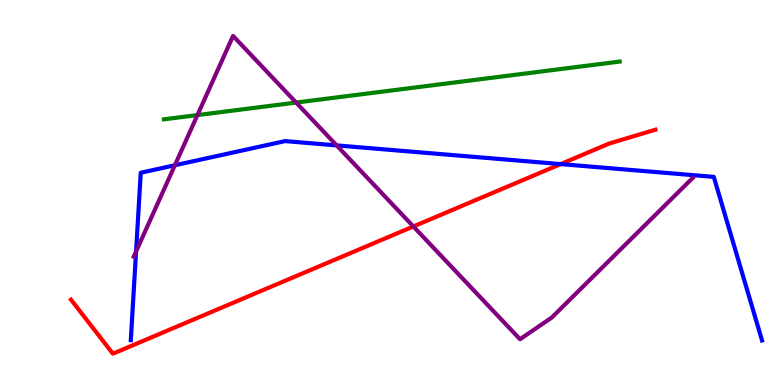[{'lines': ['blue', 'red'], 'intersections': [{'x': 7.23, 'y': 5.74}]}, {'lines': ['green', 'red'], 'intersections': []}, {'lines': ['purple', 'red'], 'intersections': [{'x': 5.33, 'y': 4.12}]}, {'lines': ['blue', 'green'], 'intersections': []}, {'lines': ['blue', 'purple'], 'intersections': [{'x': 1.76, 'y': 3.47}, {'x': 2.26, 'y': 5.71}, {'x': 4.34, 'y': 6.22}]}, {'lines': ['green', 'purple'], 'intersections': [{'x': 2.55, 'y': 7.01}, {'x': 3.82, 'y': 7.34}]}]